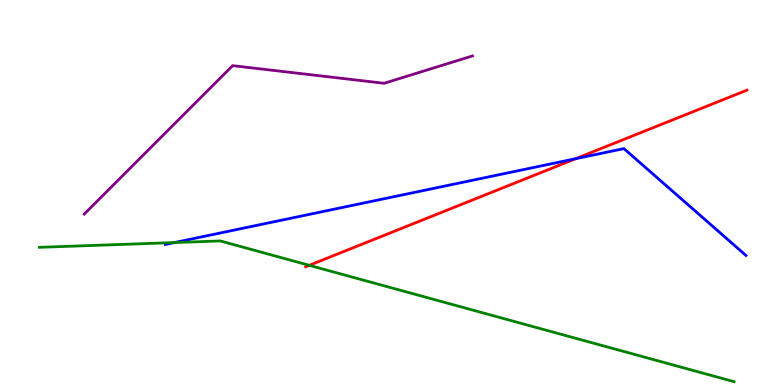[{'lines': ['blue', 'red'], 'intersections': [{'x': 7.43, 'y': 5.88}]}, {'lines': ['green', 'red'], 'intersections': [{'x': 3.99, 'y': 3.11}]}, {'lines': ['purple', 'red'], 'intersections': []}, {'lines': ['blue', 'green'], 'intersections': [{'x': 2.25, 'y': 3.7}]}, {'lines': ['blue', 'purple'], 'intersections': []}, {'lines': ['green', 'purple'], 'intersections': []}]